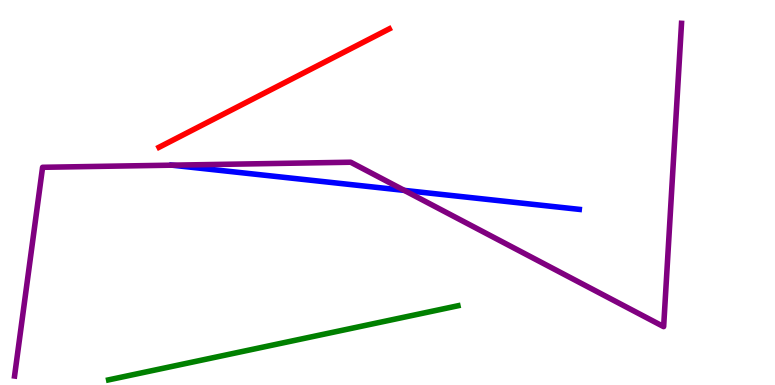[{'lines': ['blue', 'red'], 'intersections': []}, {'lines': ['green', 'red'], 'intersections': []}, {'lines': ['purple', 'red'], 'intersections': []}, {'lines': ['blue', 'green'], 'intersections': []}, {'lines': ['blue', 'purple'], 'intersections': [{'x': 2.22, 'y': 5.71}, {'x': 5.22, 'y': 5.05}]}, {'lines': ['green', 'purple'], 'intersections': []}]